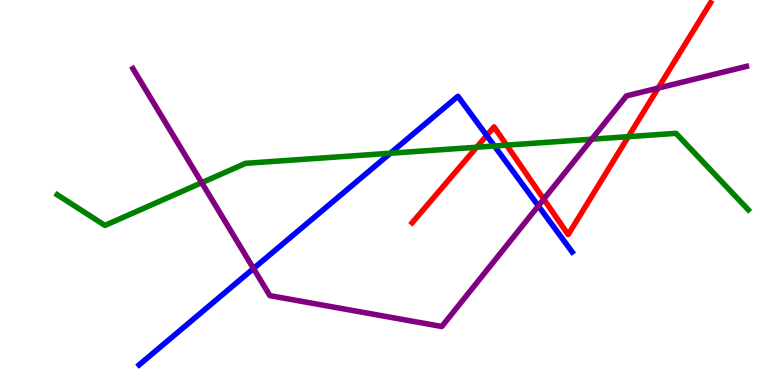[{'lines': ['blue', 'red'], 'intersections': [{'x': 6.28, 'y': 6.48}]}, {'lines': ['green', 'red'], 'intersections': [{'x': 6.15, 'y': 6.18}, {'x': 6.54, 'y': 6.23}, {'x': 8.11, 'y': 6.45}]}, {'lines': ['purple', 'red'], 'intersections': [{'x': 7.02, 'y': 4.83}, {'x': 8.49, 'y': 7.71}]}, {'lines': ['blue', 'green'], 'intersections': [{'x': 5.04, 'y': 6.02}, {'x': 6.38, 'y': 6.21}]}, {'lines': ['blue', 'purple'], 'intersections': [{'x': 3.27, 'y': 3.03}, {'x': 6.95, 'y': 4.65}]}, {'lines': ['green', 'purple'], 'intersections': [{'x': 2.6, 'y': 5.25}, {'x': 7.64, 'y': 6.38}]}]